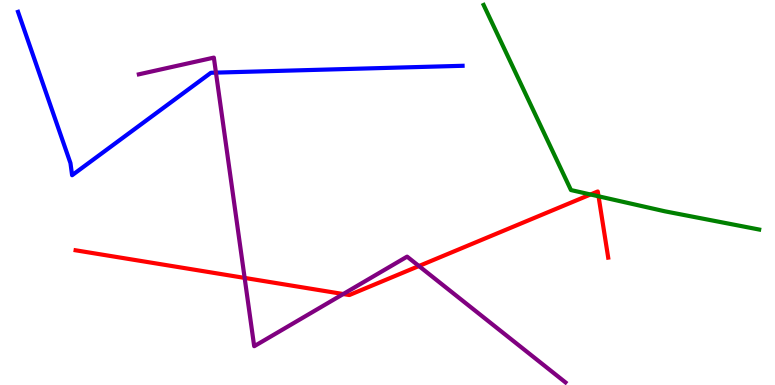[{'lines': ['blue', 'red'], 'intersections': []}, {'lines': ['green', 'red'], 'intersections': [{'x': 7.62, 'y': 4.95}, {'x': 7.72, 'y': 4.9}]}, {'lines': ['purple', 'red'], 'intersections': [{'x': 3.16, 'y': 2.78}, {'x': 4.43, 'y': 2.36}, {'x': 5.41, 'y': 3.09}]}, {'lines': ['blue', 'green'], 'intersections': []}, {'lines': ['blue', 'purple'], 'intersections': [{'x': 2.79, 'y': 8.11}]}, {'lines': ['green', 'purple'], 'intersections': []}]